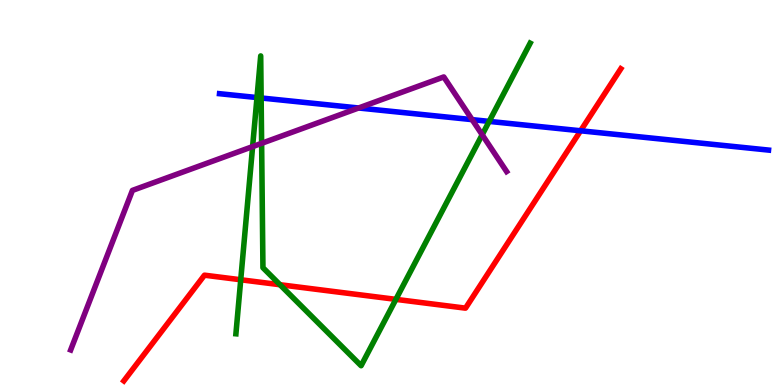[{'lines': ['blue', 'red'], 'intersections': [{'x': 7.49, 'y': 6.6}]}, {'lines': ['green', 'red'], 'intersections': [{'x': 3.11, 'y': 2.73}, {'x': 3.61, 'y': 2.6}, {'x': 5.11, 'y': 2.22}]}, {'lines': ['purple', 'red'], 'intersections': []}, {'lines': ['blue', 'green'], 'intersections': [{'x': 3.32, 'y': 7.47}, {'x': 3.37, 'y': 7.46}, {'x': 6.31, 'y': 6.85}]}, {'lines': ['blue', 'purple'], 'intersections': [{'x': 4.63, 'y': 7.2}, {'x': 6.09, 'y': 6.89}]}, {'lines': ['green', 'purple'], 'intersections': [{'x': 3.26, 'y': 6.19}, {'x': 3.38, 'y': 6.28}, {'x': 6.22, 'y': 6.5}]}]